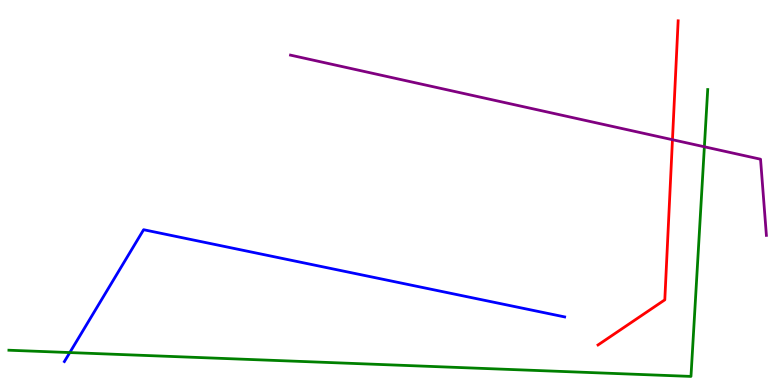[{'lines': ['blue', 'red'], 'intersections': []}, {'lines': ['green', 'red'], 'intersections': []}, {'lines': ['purple', 'red'], 'intersections': [{'x': 8.68, 'y': 6.37}]}, {'lines': ['blue', 'green'], 'intersections': [{'x': 0.901, 'y': 0.843}]}, {'lines': ['blue', 'purple'], 'intersections': []}, {'lines': ['green', 'purple'], 'intersections': [{'x': 9.09, 'y': 6.19}]}]